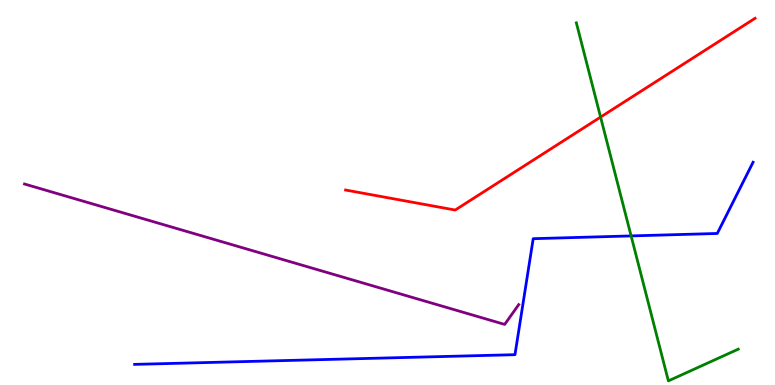[{'lines': ['blue', 'red'], 'intersections': []}, {'lines': ['green', 'red'], 'intersections': [{'x': 7.75, 'y': 6.96}]}, {'lines': ['purple', 'red'], 'intersections': []}, {'lines': ['blue', 'green'], 'intersections': [{'x': 8.14, 'y': 3.87}]}, {'lines': ['blue', 'purple'], 'intersections': []}, {'lines': ['green', 'purple'], 'intersections': []}]